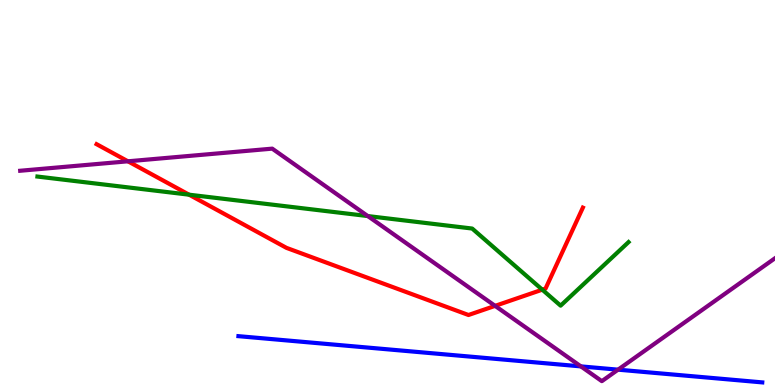[{'lines': ['blue', 'red'], 'intersections': []}, {'lines': ['green', 'red'], 'intersections': [{'x': 2.44, 'y': 4.94}, {'x': 7.0, 'y': 2.48}]}, {'lines': ['purple', 'red'], 'intersections': [{'x': 1.65, 'y': 5.81}, {'x': 6.39, 'y': 2.06}]}, {'lines': ['blue', 'green'], 'intersections': []}, {'lines': ['blue', 'purple'], 'intersections': [{'x': 7.5, 'y': 0.483}, {'x': 7.97, 'y': 0.398}]}, {'lines': ['green', 'purple'], 'intersections': [{'x': 4.75, 'y': 4.39}]}]